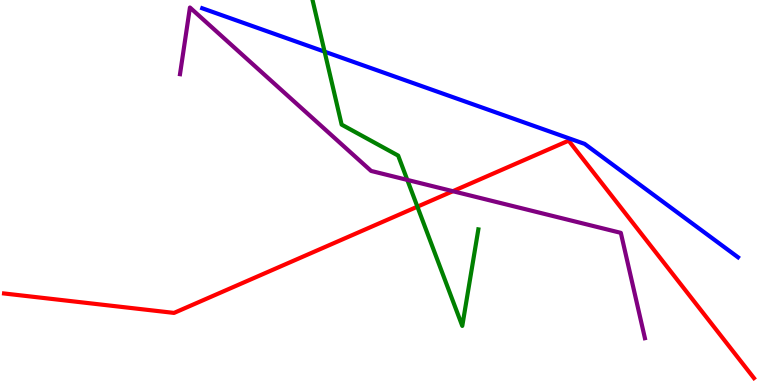[{'lines': ['blue', 'red'], 'intersections': []}, {'lines': ['green', 'red'], 'intersections': [{'x': 5.39, 'y': 4.63}]}, {'lines': ['purple', 'red'], 'intersections': [{'x': 5.84, 'y': 5.03}]}, {'lines': ['blue', 'green'], 'intersections': [{'x': 4.19, 'y': 8.66}]}, {'lines': ['blue', 'purple'], 'intersections': []}, {'lines': ['green', 'purple'], 'intersections': [{'x': 5.26, 'y': 5.33}]}]